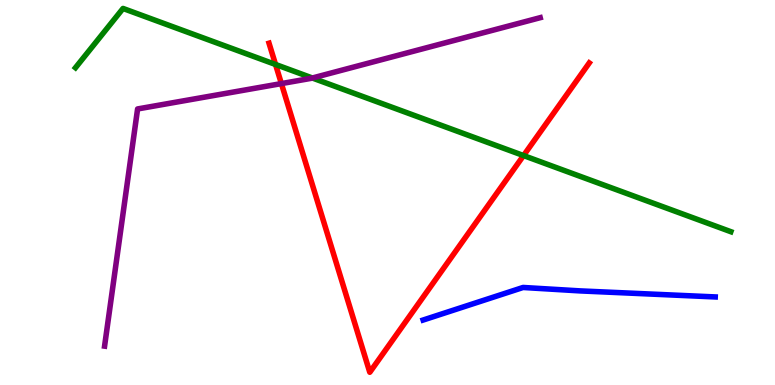[{'lines': ['blue', 'red'], 'intersections': []}, {'lines': ['green', 'red'], 'intersections': [{'x': 3.56, 'y': 8.33}, {'x': 6.76, 'y': 5.96}]}, {'lines': ['purple', 'red'], 'intersections': [{'x': 3.63, 'y': 7.83}]}, {'lines': ['blue', 'green'], 'intersections': []}, {'lines': ['blue', 'purple'], 'intersections': []}, {'lines': ['green', 'purple'], 'intersections': [{'x': 4.03, 'y': 7.97}]}]